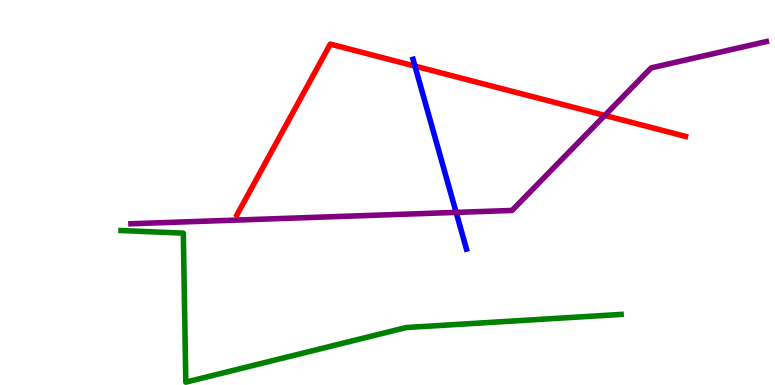[{'lines': ['blue', 'red'], 'intersections': [{'x': 5.35, 'y': 8.28}]}, {'lines': ['green', 'red'], 'intersections': []}, {'lines': ['purple', 'red'], 'intersections': [{'x': 7.8, 'y': 7.0}]}, {'lines': ['blue', 'green'], 'intersections': []}, {'lines': ['blue', 'purple'], 'intersections': [{'x': 5.89, 'y': 4.48}]}, {'lines': ['green', 'purple'], 'intersections': []}]